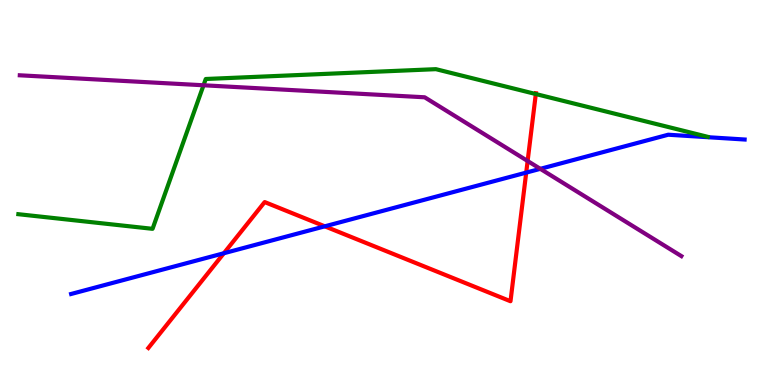[{'lines': ['blue', 'red'], 'intersections': [{'x': 2.89, 'y': 3.42}, {'x': 4.19, 'y': 4.12}, {'x': 6.79, 'y': 5.52}]}, {'lines': ['green', 'red'], 'intersections': [{'x': 6.91, 'y': 7.56}]}, {'lines': ['purple', 'red'], 'intersections': [{'x': 6.81, 'y': 5.82}]}, {'lines': ['blue', 'green'], 'intersections': []}, {'lines': ['blue', 'purple'], 'intersections': [{'x': 6.97, 'y': 5.61}]}, {'lines': ['green', 'purple'], 'intersections': [{'x': 2.63, 'y': 7.79}]}]